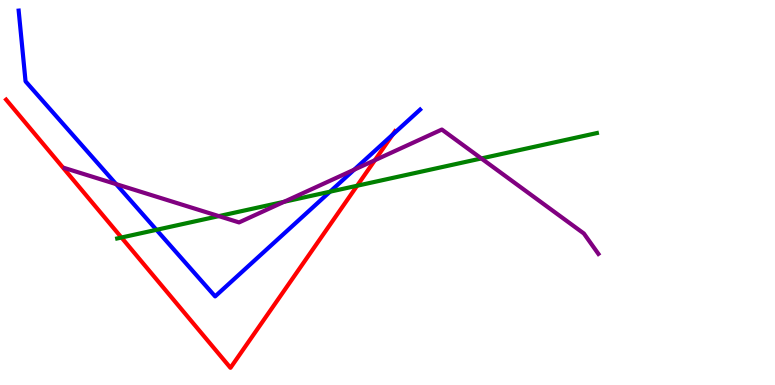[{'lines': ['blue', 'red'], 'intersections': [{'x': 5.07, 'y': 6.5}]}, {'lines': ['green', 'red'], 'intersections': [{'x': 1.57, 'y': 3.83}, {'x': 4.61, 'y': 5.18}]}, {'lines': ['purple', 'red'], 'intersections': [{'x': 4.84, 'y': 5.84}]}, {'lines': ['blue', 'green'], 'intersections': [{'x': 2.02, 'y': 4.03}, {'x': 4.26, 'y': 5.02}]}, {'lines': ['blue', 'purple'], 'intersections': [{'x': 1.5, 'y': 5.22}, {'x': 4.57, 'y': 5.59}]}, {'lines': ['green', 'purple'], 'intersections': [{'x': 2.82, 'y': 4.39}, {'x': 3.67, 'y': 4.76}, {'x': 6.21, 'y': 5.88}]}]